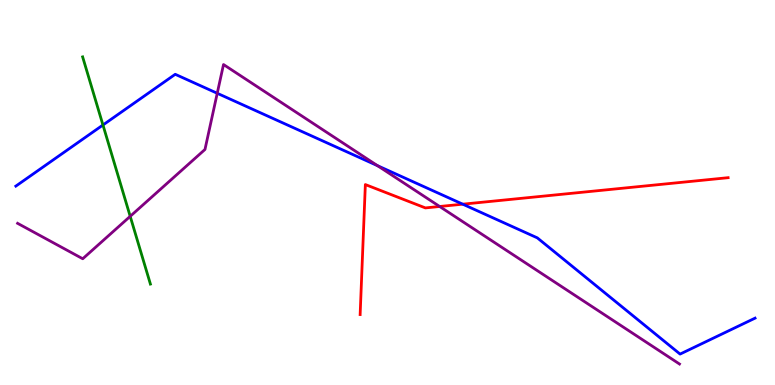[{'lines': ['blue', 'red'], 'intersections': [{'x': 5.97, 'y': 4.7}]}, {'lines': ['green', 'red'], 'intersections': []}, {'lines': ['purple', 'red'], 'intersections': [{'x': 5.67, 'y': 4.64}]}, {'lines': ['blue', 'green'], 'intersections': [{'x': 1.33, 'y': 6.75}]}, {'lines': ['blue', 'purple'], 'intersections': [{'x': 2.8, 'y': 7.58}, {'x': 4.87, 'y': 5.7}]}, {'lines': ['green', 'purple'], 'intersections': [{'x': 1.68, 'y': 4.38}]}]